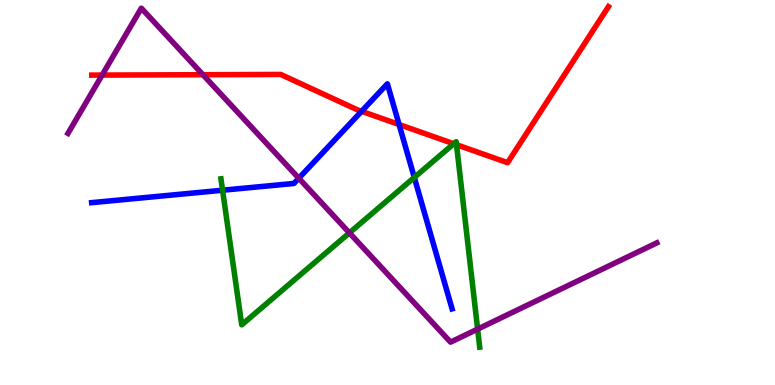[{'lines': ['blue', 'red'], 'intersections': [{'x': 4.67, 'y': 7.11}, {'x': 5.15, 'y': 6.77}]}, {'lines': ['green', 'red'], 'intersections': [{'x': 5.85, 'y': 6.27}, {'x': 5.89, 'y': 6.24}]}, {'lines': ['purple', 'red'], 'intersections': [{'x': 1.32, 'y': 8.05}, {'x': 2.62, 'y': 8.06}]}, {'lines': ['blue', 'green'], 'intersections': [{'x': 2.87, 'y': 5.06}, {'x': 5.35, 'y': 5.39}]}, {'lines': ['blue', 'purple'], 'intersections': [{'x': 3.86, 'y': 5.37}]}, {'lines': ['green', 'purple'], 'intersections': [{'x': 4.51, 'y': 3.95}, {'x': 6.16, 'y': 1.45}]}]